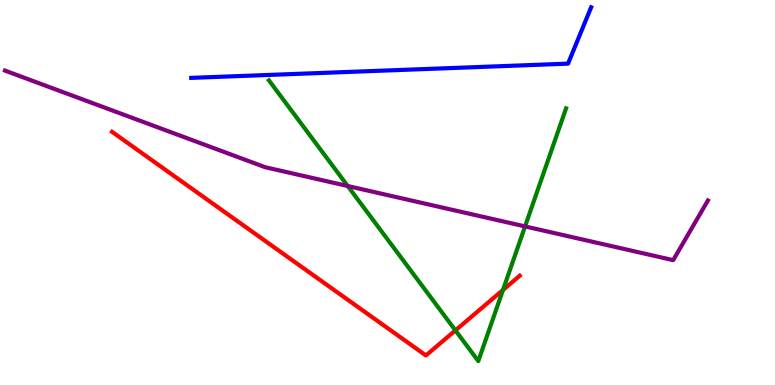[{'lines': ['blue', 'red'], 'intersections': []}, {'lines': ['green', 'red'], 'intersections': [{'x': 5.88, 'y': 1.42}, {'x': 6.49, 'y': 2.47}]}, {'lines': ['purple', 'red'], 'intersections': []}, {'lines': ['blue', 'green'], 'intersections': []}, {'lines': ['blue', 'purple'], 'intersections': []}, {'lines': ['green', 'purple'], 'intersections': [{'x': 4.49, 'y': 5.17}, {'x': 6.78, 'y': 4.12}]}]